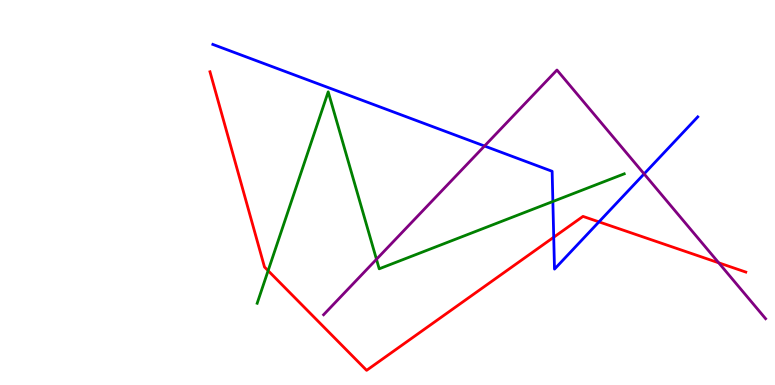[{'lines': ['blue', 'red'], 'intersections': [{'x': 7.14, 'y': 3.84}, {'x': 7.73, 'y': 4.24}]}, {'lines': ['green', 'red'], 'intersections': [{'x': 3.46, 'y': 2.97}]}, {'lines': ['purple', 'red'], 'intersections': [{'x': 9.27, 'y': 3.17}]}, {'lines': ['blue', 'green'], 'intersections': [{'x': 7.13, 'y': 4.77}]}, {'lines': ['blue', 'purple'], 'intersections': [{'x': 6.25, 'y': 6.21}, {'x': 8.31, 'y': 5.48}]}, {'lines': ['green', 'purple'], 'intersections': [{'x': 4.86, 'y': 3.27}]}]